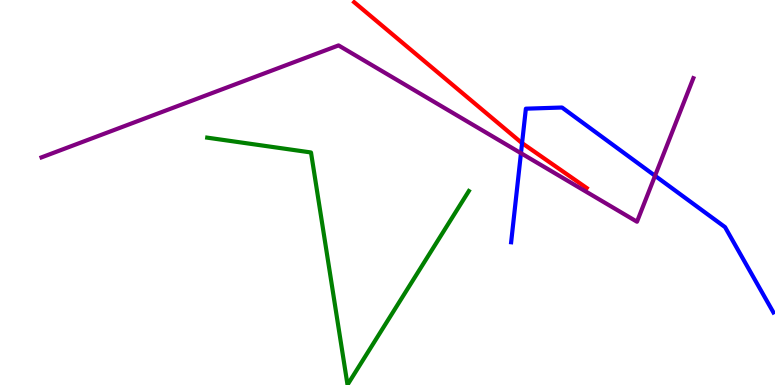[{'lines': ['blue', 'red'], 'intersections': [{'x': 6.74, 'y': 6.28}]}, {'lines': ['green', 'red'], 'intersections': []}, {'lines': ['purple', 'red'], 'intersections': []}, {'lines': ['blue', 'green'], 'intersections': []}, {'lines': ['blue', 'purple'], 'intersections': [{'x': 6.72, 'y': 6.02}, {'x': 8.45, 'y': 5.43}]}, {'lines': ['green', 'purple'], 'intersections': []}]